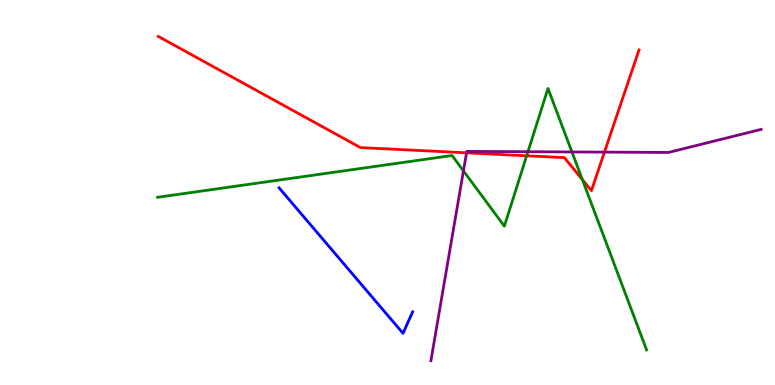[{'lines': ['blue', 'red'], 'intersections': []}, {'lines': ['green', 'red'], 'intersections': [{'x': 6.8, 'y': 5.95}, {'x': 7.51, 'y': 5.34}]}, {'lines': ['purple', 'red'], 'intersections': [{'x': 6.02, 'y': 6.03}, {'x': 7.8, 'y': 6.05}]}, {'lines': ['blue', 'green'], 'intersections': []}, {'lines': ['blue', 'purple'], 'intersections': []}, {'lines': ['green', 'purple'], 'intersections': [{'x': 5.98, 'y': 5.56}, {'x': 6.81, 'y': 6.06}, {'x': 7.38, 'y': 6.05}]}]